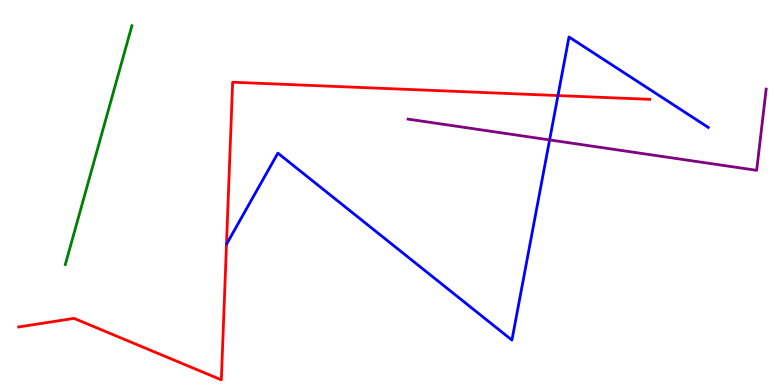[{'lines': ['blue', 'red'], 'intersections': [{'x': 7.2, 'y': 7.52}]}, {'lines': ['green', 'red'], 'intersections': []}, {'lines': ['purple', 'red'], 'intersections': []}, {'lines': ['blue', 'green'], 'intersections': []}, {'lines': ['blue', 'purple'], 'intersections': [{'x': 7.09, 'y': 6.37}]}, {'lines': ['green', 'purple'], 'intersections': []}]